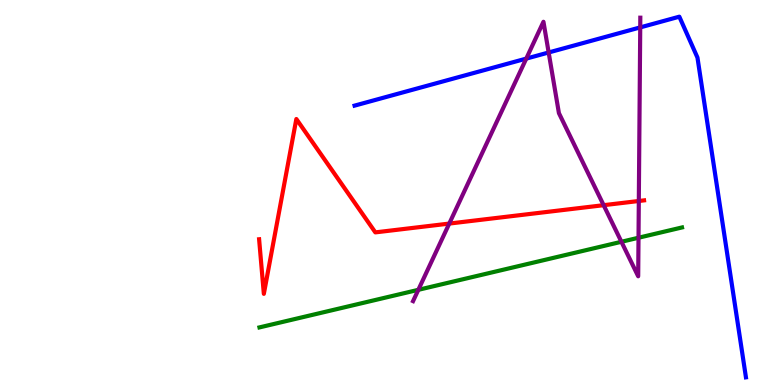[{'lines': ['blue', 'red'], 'intersections': []}, {'lines': ['green', 'red'], 'intersections': []}, {'lines': ['purple', 'red'], 'intersections': [{'x': 5.8, 'y': 4.19}, {'x': 7.79, 'y': 4.67}, {'x': 8.24, 'y': 4.78}]}, {'lines': ['blue', 'green'], 'intersections': []}, {'lines': ['blue', 'purple'], 'intersections': [{'x': 6.79, 'y': 8.48}, {'x': 7.08, 'y': 8.64}, {'x': 8.26, 'y': 9.29}]}, {'lines': ['green', 'purple'], 'intersections': [{'x': 5.4, 'y': 2.47}, {'x': 8.02, 'y': 3.72}, {'x': 8.24, 'y': 3.83}]}]